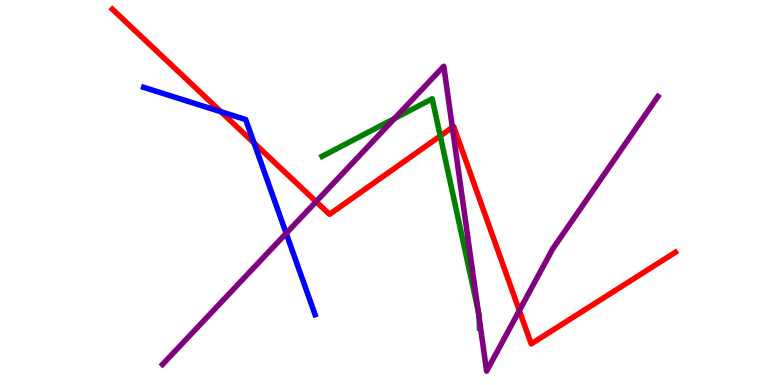[{'lines': ['blue', 'red'], 'intersections': [{'x': 2.85, 'y': 7.1}, {'x': 3.28, 'y': 6.29}]}, {'lines': ['green', 'red'], 'intersections': [{'x': 5.68, 'y': 6.47}]}, {'lines': ['purple', 'red'], 'intersections': [{'x': 4.08, 'y': 4.76}, {'x': 5.84, 'y': 6.69}, {'x': 6.7, 'y': 1.93}]}, {'lines': ['blue', 'green'], 'intersections': []}, {'lines': ['blue', 'purple'], 'intersections': [{'x': 3.69, 'y': 3.94}]}, {'lines': ['green', 'purple'], 'intersections': [{'x': 5.09, 'y': 6.92}, {'x': 6.17, 'y': 1.94}, {'x': 6.18, 'y': 1.72}]}]